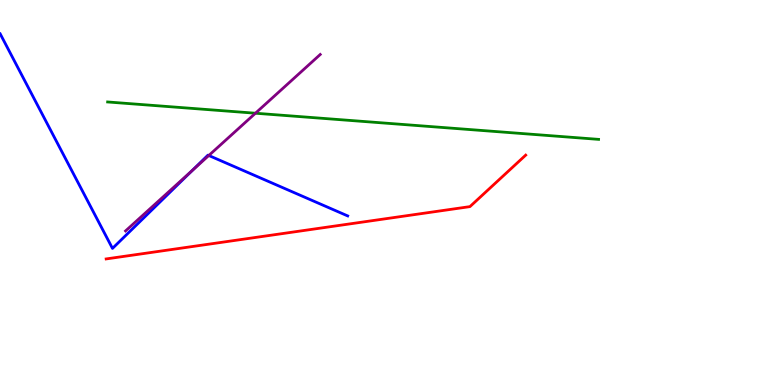[{'lines': ['blue', 'red'], 'intersections': []}, {'lines': ['green', 'red'], 'intersections': []}, {'lines': ['purple', 'red'], 'intersections': []}, {'lines': ['blue', 'green'], 'intersections': []}, {'lines': ['blue', 'purple'], 'intersections': [{'x': 2.48, 'y': 5.57}, {'x': 2.69, 'y': 5.96}]}, {'lines': ['green', 'purple'], 'intersections': [{'x': 3.3, 'y': 7.06}]}]